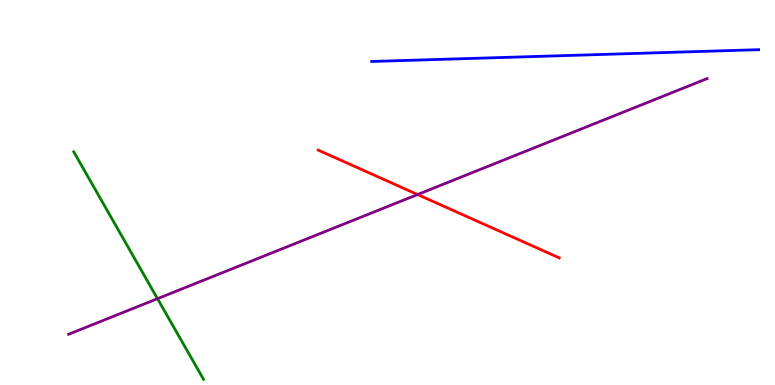[{'lines': ['blue', 'red'], 'intersections': []}, {'lines': ['green', 'red'], 'intersections': []}, {'lines': ['purple', 'red'], 'intersections': [{'x': 5.39, 'y': 4.95}]}, {'lines': ['blue', 'green'], 'intersections': []}, {'lines': ['blue', 'purple'], 'intersections': []}, {'lines': ['green', 'purple'], 'intersections': [{'x': 2.03, 'y': 2.24}]}]